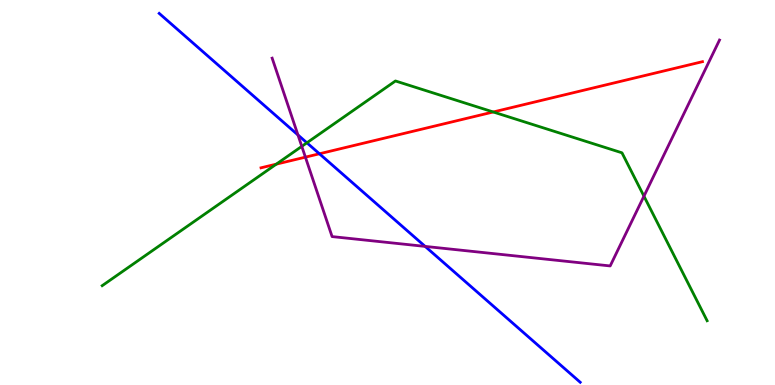[{'lines': ['blue', 'red'], 'intersections': [{'x': 4.12, 'y': 6.01}]}, {'lines': ['green', 'red'], 'intersections': [{'x': 3.57, 'y': 5.74}, {'x': 6.36, 'y': 7.09}]}, {'lines': ['purple', 'red'], 'intersections': [{'x': 3.94, 'y': 5.92}]}, {'lines': ['blue', 'green'], 'intersections': [{'x': 3.96, 'y': 6.29}]}, {'lines': ['blue', 'purple'], 'intersections': [{'x': 3.84, 'y': 6.49}, {'x': 5.49, 'y': 3.6}]}, {'lines': ['green', 'purple'], 'intersections': [{'x': 3.89, 'y': 6.2}, {'x': 8.31, 'y': 4.9}]}]